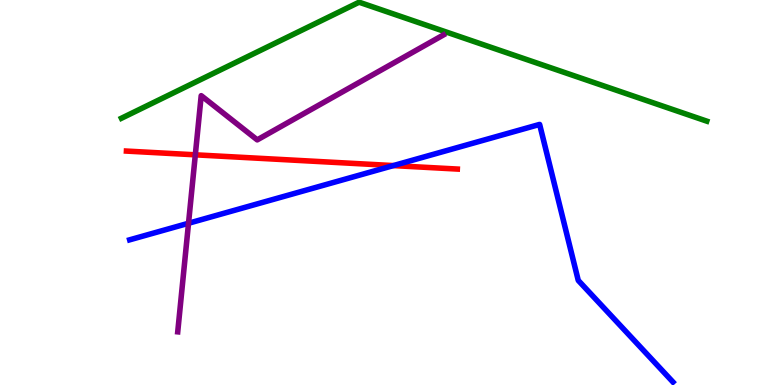[{'lines': ['blue', 'red'], 'intersections': [{'x': 5.08, 'y': 5.7}]}, {'lines': ['green', 'red'], 'intersections': []}, {'lines': ['purple', 'red'], 'intersections': [{'x': 2.52, 'y': 5.98}]}, {'lines': ['blue', 'green'], 'intersections': []}, {'lines': ['blue', 'purple'], 'intersections': [{'x': 2.43, 'y': 4.2}]}, {'lines': ['green', 'purple'], 'intersections': []}]